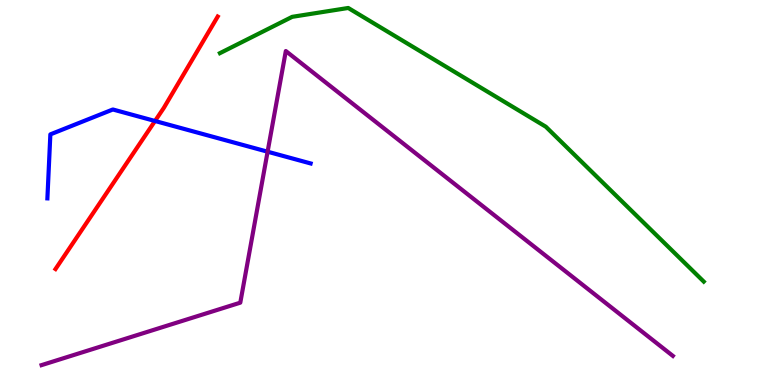[{'lines': ['blue', 'red'], 'intersections': [{'x': 2.0, 'y': 6.86}]}, {'lines': ['green', 'red'], 'intersections': []}, {'lines': ['purple', 'red'], 'intersections': []}, {'lines': ['blue', 'green'], 'intersections': []}, {'lines': ['blue', 'purple'], 'intersections': [{'x': 3.45, 'y': 6.06}]}, {'lines': ['green', 'purple'], 'intersections': []}]